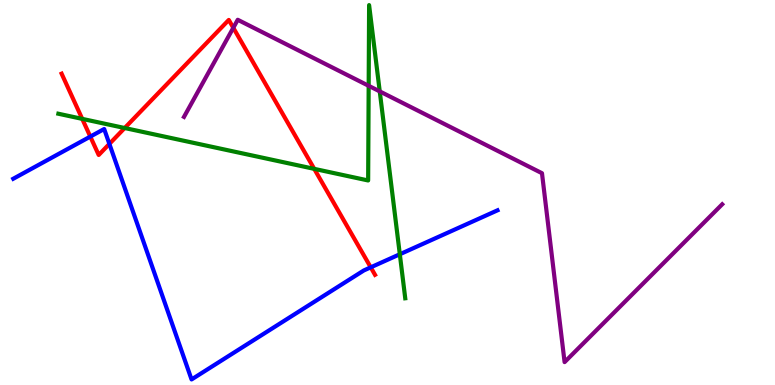[{'lines': ['blue', 'red'], 'intersections': [{'x': 1.17, 'y': 6.45}, {'x': 1.41, 'y': 6.26}, {'x': 4.78, 'y': 3.06}]}, {'lines': ['green', 'red'], 'intersections': [{'x': 1.06, 'y': 6.91}, {'x': 1.61, 'y': 6.67}, {'x': 4.05, 'y': 5.61}]}, {'lines': ['purple', 'red'], 'intersections': [{'x': 3.01, 'y': 9.28}]}, {'lines': ['blue', 'green'], 'intersections': [{'x': 5.16, 'y': 3.4}]}, {'lines': ['blue', 'purple'], 'intersections': []}, {'lines': ['green', 'purple'], 'intersections': [{'x': 4.76, 'y': 7.77}, {'x': 4.9, 'y': 7.63}]}]